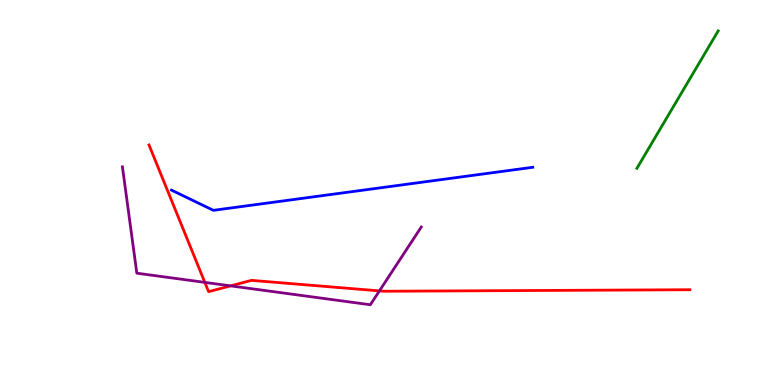[{'lines': ['blue', 'red'], 'intersections': []}, {'lines': ['green', 'red'], 'intersections': []}, {'lines': ['purple', 'red'], 'intersections': [{'x': 2.64, 'y': 2.67}, {'x': 2.98, 'y': 2.57}, {'x': 4.9, 'y': 2.44}]}, {'lines': ['blue', 'green'], 'intersections': []}, {'lines': ['blue', 'purple'], 'intersections': []}, {'lines': ['green', 'purple'], 'intersections': []}]